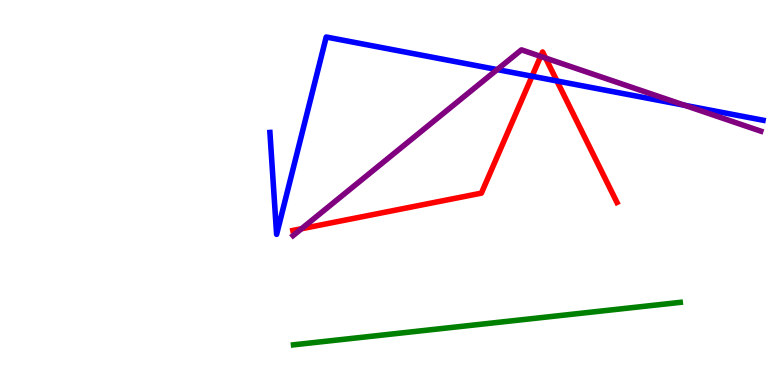[{'lines': ['blue', 'red'], 'intersections': [{'x': 6.87, 'y': 8.02}, {'x': 7.19, 'y': 7.9}]}, {'lines': ['green', 'red'], 'intersections': []}, {'lines': ['purple', 'red'], 'intersections': [{'x': 3.89, 'y': 4.06}, {'x': 6.98, 'y': 8.54}, {'x': 7.04, 'y': 8.49}]}, {'lines': ['blue', 'green'], 'intersections': []}, {'lines': ['blue', 'purple'], 'intersections': [{'x': 6.42, 'y': 8.19}, {'x': 8.83, 'y': 7.27}]}, {'lines': ['green', 'purple'], 'intersections': []}]